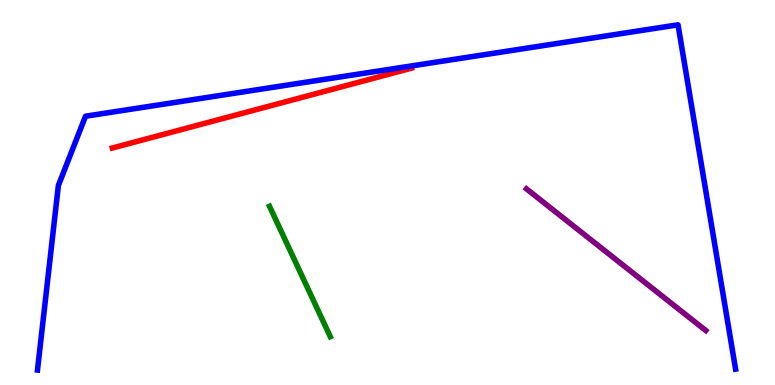[{'lines': ['blue', 'red'], 'intersections': []}, {'lines': ['green', 'red'], 'intersections': []}, {'lines': ['purple', 'red'], 'intersections': []}, {'lines': ['blue', 'green'], 'intersections': []}, {'lines': ['blue', 'purple'], 'intersections': []}, {'lines': ['green', 'purple'], 'intersections': []}]